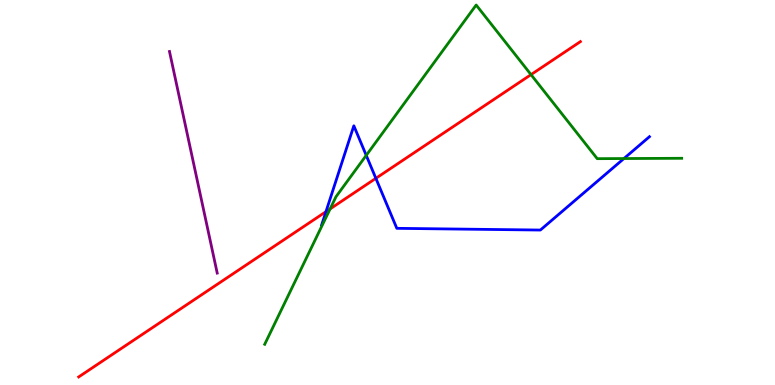[{'lines': ['blue', 'red'], 'intersections': [{'x': 4.21, 'y': 4.5}, {'x': 4.85, 'y': 5.37}]}, {'lines': ['green', 'red'], 'intersections': [{'x': 4.26, 'y': 4.57}, {'x': 6.85, 'y': 8.06}]}, {'lines': ['purple', 'red'], 'intersections': []}, {'lines': ['blue', 'green'], 'intersections': [{'x': 4.73, 'y': 5.96}, {'x': 8.05, 'y': 5.88}]}, {'lines': ['blue', 'purple'], 'intersections': []}, {'lines': ['green', 'purple'], 'intersections': []}]